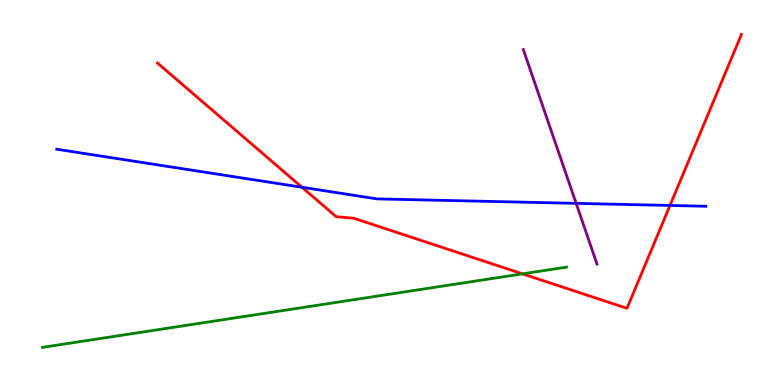[{'lines': ['blue', 'red'], 'intersections': [{'x': 3.9, 'y': 5.14}, {'x': 8.65, 'y': 4.66}]}, {'lines': ['green', 'red'], 'intersections': [{'x': 6.74, 'y': 2.89}]}, {'lines': ['purple', 'red'], 'intersections': []}, {'lines': ['blue', 'green'], 'intersections': []}, {'lines': ['blue', 'purple'], 'intersections': [{'x': 7.43, 'y': 4.72}]}, {'lines': ['green', 'purple'], 'intersections': []}]